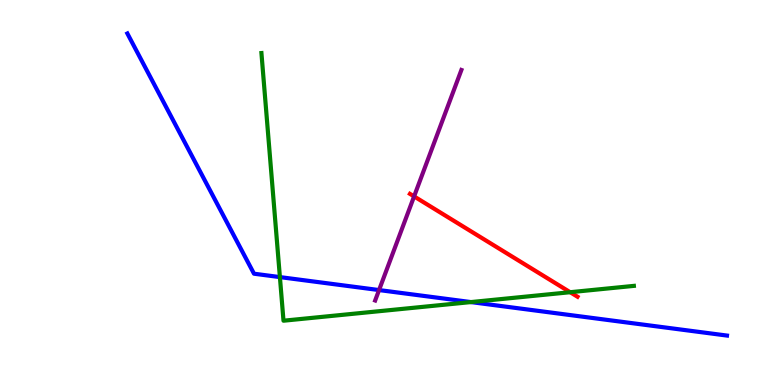[{'lines': ['blue', 'red'], 'intersections': []}, {'lines': ['green', 'red'], 'intersections': [{'x': 7.36, 'y': 2.41}]}, {'lines': ['purple', 'red'], 'intersections': [{'x': 5.34, 'y': 4.9}]}, {'lines': ['blue', 'green'], 'intersections': [{'x': 3.61, 'y': 2.8}, {'x': 6.08, 'y': 2.15}]}, {'lines': ['blue', 'purple'], 'intersections': [{'x': 4.89, 'y': 2.47}]}, {'lines': ['green', 'purple'], 'intersections': []}]